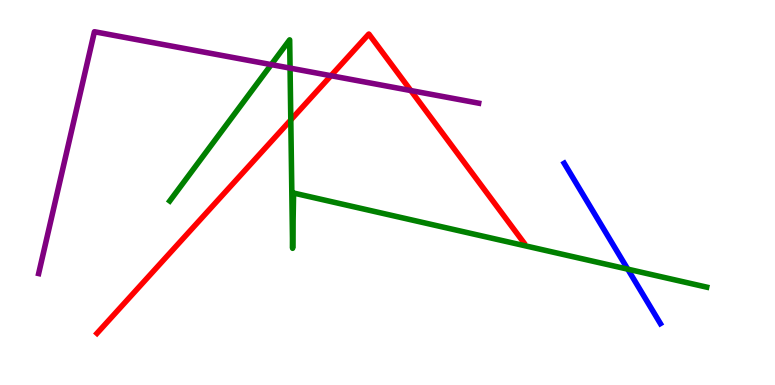[{'lines': ['blue', 'red'], 'intersections': []}, {'lines': ['green', 'red'], 'intersections': [{'x': 3.75, 'y': 6.88}]}, {'lines': ['purple', 'red'], 'intersections': [{'x': 4.27, 'y': 8.03}, {'x': 5.3, 'y': 7.65}]}, {'lines': ['blue', 'green'], 'intersections': [{'x': 8.1, 'y': 3.01}]}, {'lines': ['blue', 'purple'], 'intersections': []}, {'lines': ['green', 'purple'], 'intersections': [{'x': 3.5, 'y': 8.32}, {'x': 3.74, 'y': 8.23}]}]